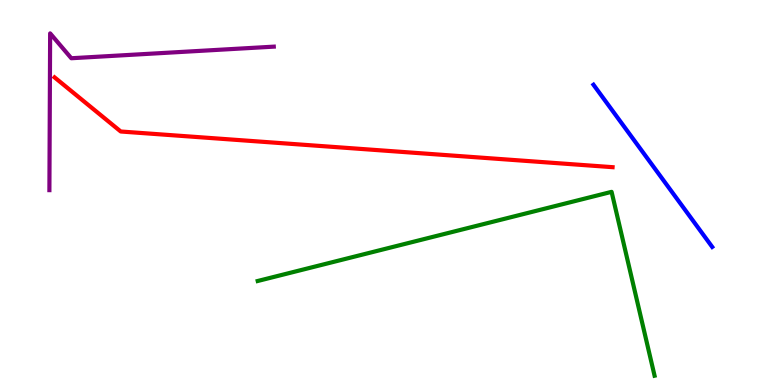[{'lines': ['blue', 'red'], 'intersections': []}, {'lines': ['green', 'red'], 'intersections': []}, {'lines': ['purple', 'red'], 'intersections': []}, {'lines': ['blue', 'green'], 'intersections': []}, {'lines': ['blue', 'purple'], 'intersections': []}, {'lines': ['green', 'purple'], 'intersections': []}]